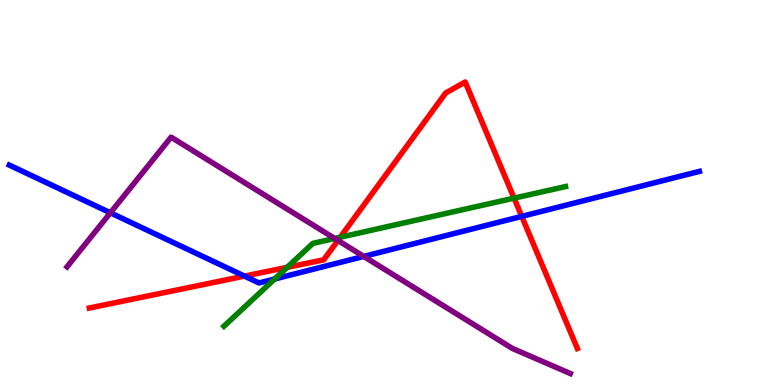[{'lines': ['blue', 'red'], 'intersections': [{'x': 3.15, 'y': 2.83}, {'x': 6.73, 'y': 4.38}]}, {'lines': ['green', 'red'], 'intersections': [{'x': 3.71, 'y': 3.06}, {'x': 4.39, 'y': 3.84}, {'x': 6.63, 'y': 4.85}]}, {'lines': ['purple', 'red'], 'intersections': [{'x': 4.36, 'y': 3.76}]}, {'lines': ['blue', 'green'], 'intersections': [{'x': 3.54, 'y': 2.75}]}, {'lines': ['blue', 'purple'], 'intersections': [{'x': 1.42, 'y': 4.47}, {'x': 4.69, 'y': 3.34}]}, {'lines': ['green', 'purple'], 'intersections': [{'x': 4.32, 'y': 3.81}]}]